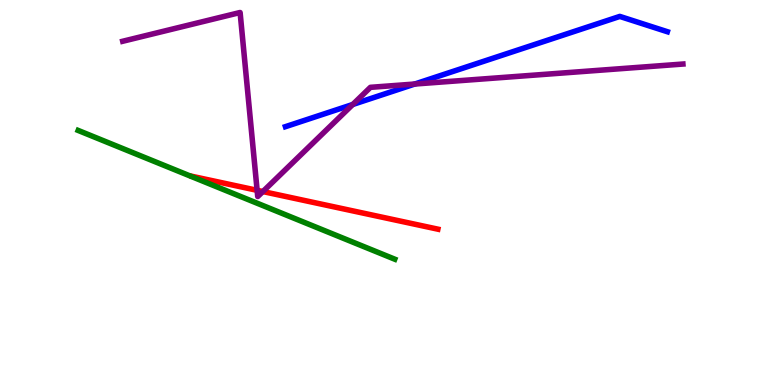[{'lines': ['blue', 'red'], 'intersections': []}, {'lines': ['green', 'red'], 'intersections': []}, {'lines': ['purple', 'red'], 'intersections': [{'x': 3.32, 'y': 5.06}, {'x': 3.39, 'y': 5.02}]}, {'lines': ['blue', 'green'], 'intersections': []}, {'lines': ['blue', 'purple'], 'intersections': [{'x': 4.55, 'y': 7.29}, {'x': 5.35, 'y': 7.82}]}, {'lines': ['green', 'purple'], 'intersections': []}]